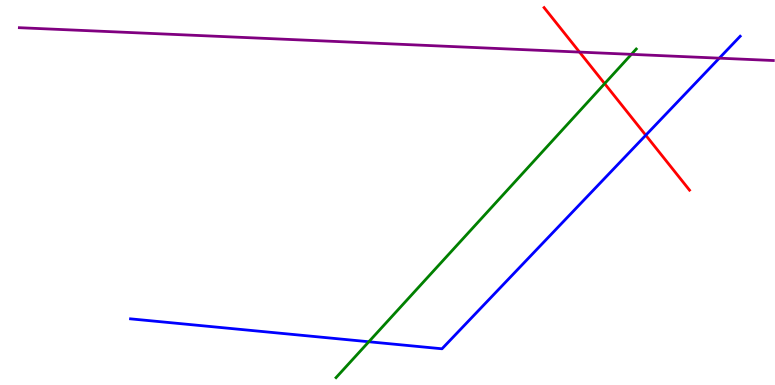[{'lines': ['blue', 'red'], 'intersections': [{'x': 8.33, 'y': 6.49}]}, {'lines': ['green', 'red'], 'intersections': [{'x': 7.8, 'y': 7.83}]}, {'lines': ['purple', 'red'], 'intersections': [{'x': 7.48, 'y': 8.65}]}, {'lines': ['blue', 'green'], 'intersections': [{'x': 4.76, 'y': 1.12}]}, {'lines': ['blue', 'purple'], 'intersections': [{'x': 9.28, 'y': 8.49}]}, {'lines': ['green', 'purple'], 'intersections': [{'x': 8.15, 'y': 8.59}]}]